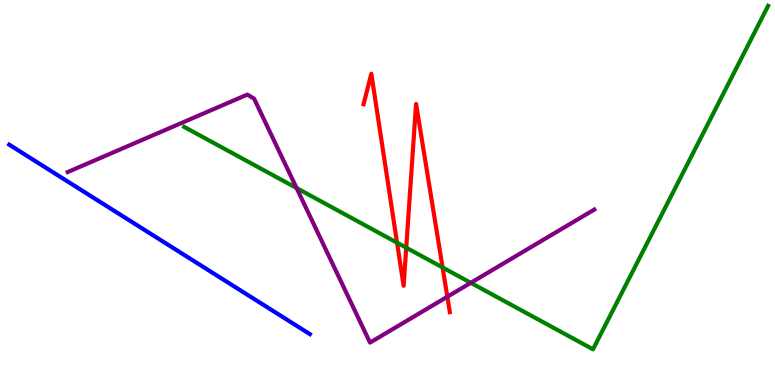[{'lines': ['blue', 'red'], 'intersections': []}, {'lines': ['green', 'red'], 'intersections': [{'x': 5.12, 'y': 3.7}, {'x': 5.24, 'y': 3.57}, {'x': 5.71, 'y': 3.05}]}, {'lines': ['purple', 'red'], 'intersections': [{'x': 5.77, 'y': 2.29}]}, {'lines': ['blue', 'green'], 'intersections': []}, {'lines': ['blue', 'purple'], 'intersections': []}, {'lines': ['green', 'purple'], 'intersections': [{'x': 3.83, 'y': 5.12}, {'x': 6.07, 'y': 2.65}]}]